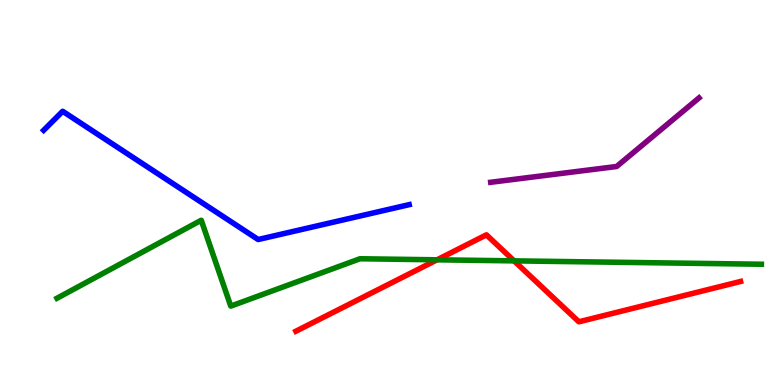[{'lines': ['blue', 'red'], 'intersections': []}, {'lines': ['green', 'red'], 'intersections': [{'x': 5.64, 'y': 3.25}, {'x': 6.63, 'y': 3.22}]}, {'lines': ['purple', 'red'], 'intersections': []}, {'lines': ['blue', 'green'], 'intersections': []}, {'lines': ['blue', 'purple'], 'intersections': []}, {'lines': ['green', 'purple'], 'intersections': []}]